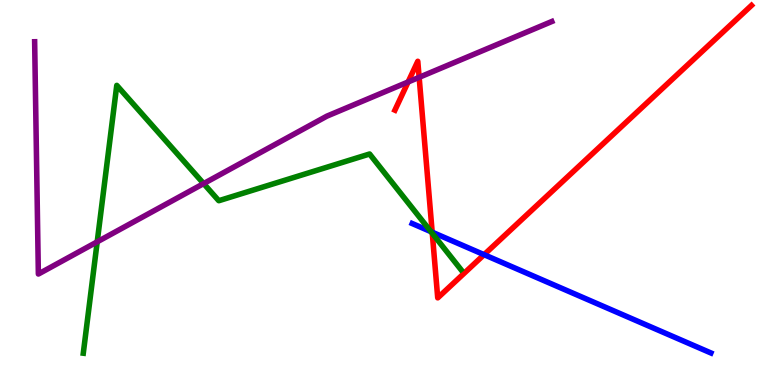[{'lines': ['blue', 'red'], 'intersections': [{'x': 5.58, 'y': 3.97}, {'x': 6.25, 'y': 3.39}]}, {'lines': ['green', 'red'], 'intersections': [{'x': 5.58, 'y': 3.94}]}, {'lines': ['purple', 'red'], 'intersections': [{'x': 5.27, 'y': 7.87}, {'x': 5.41, 'y': 7.99}]}, {'lines': ['blue', 'green'], 'intersections': [{'x': 5.56, 'y': 3.98}]}, {'lines': ['blue', 'purple'], 'intersections': []}, {'lines': ['green', 'purple'], 'intersections': [{'x': 1.25, 'y': 3.72}, {'x': 2.63, 'y': 5.23}]}]